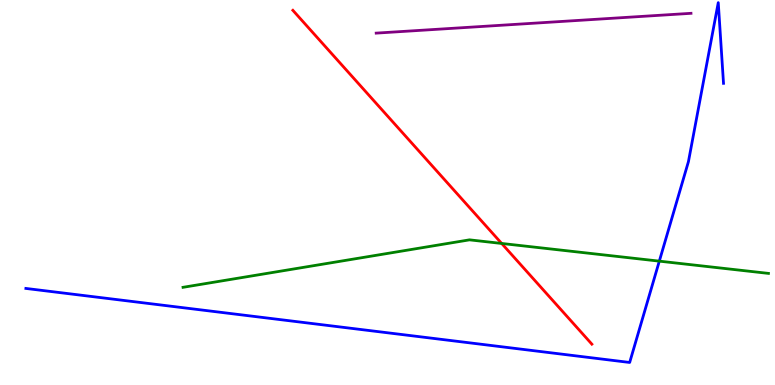[{'lines': ['blue', 'red'], 'intersections': []}, {'lines': ['green', 'red'], 'intersections': [{'x': 6.47, 'y': 3.68}]}, {'lines': ['purple', 'red'], 'intersections': []}, {'lines': ['blue', 'green'], 'intersections': [{'x': 8.51, 'y': 3.22}]}, {'lines': ['blue', 'purple'], 'intersections': []}, {'lines': ['green', 'purple'], 'intersections': []}]